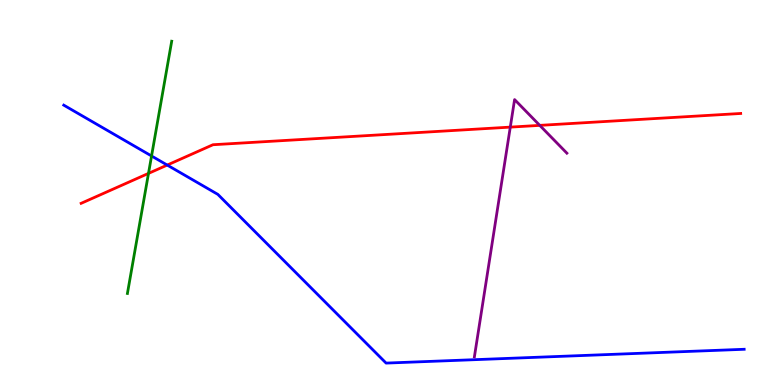[{'lines': ['blue', 'red'], 'intersections': [{'x': 2.16, 'y': 5.71}]}, {'lines': ['green', 'red'], 'intersections': [{'x': 1.92, 'y': 5.5}]}, {'lines': ['purple', 'red'], 'intersections': [{'x': 6.58, 'y': 6.7}, {'x': 6.96, 'y': 6.74}]}, {'lines': ['blue', 'green'], 'intersections': [{'x': 1.96, 'y': 5.95}]}, {'lines': ['blue', 'purple'], 'intersections': []}, {'lines': ['green', 'purple'], 'intersections': []}]